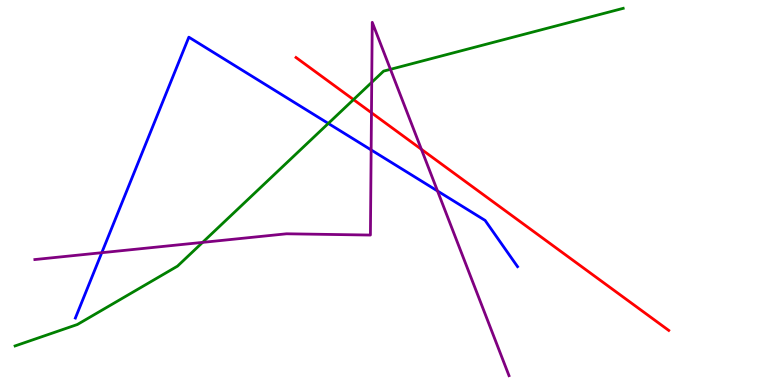[{'lines': ['blue', 'red'], 'intersections': []}, {'lines': ['green', 'red'], 'intersections': [{'x': 4.56, 'y': 7.41}]}, {'lines': ['purple', 'red'], 'intersections': [{'x': 4.79, 'y': 7.07}, {'x': 5.44, 'y': 6.12}]}, {'lines': ['blue', 'green'], 'intersections': [{'x': 4.24, 'y': 6.79}]}, {'lines': ['blue', 'purple'], 'intersections': [{'x': 1.31, 'y': 3.44}, {'x': 4.79, 'y': 6.11}, {'x': 5.65, 'y': 5.04}]}, {'lines': ['green', 'purple'], 'intersections': [{'x': 2.61, 'y': 3.7}, {'x': 4.8, 'y': 7.86}, {'x': 5.04, 'y': 8.2}]}]